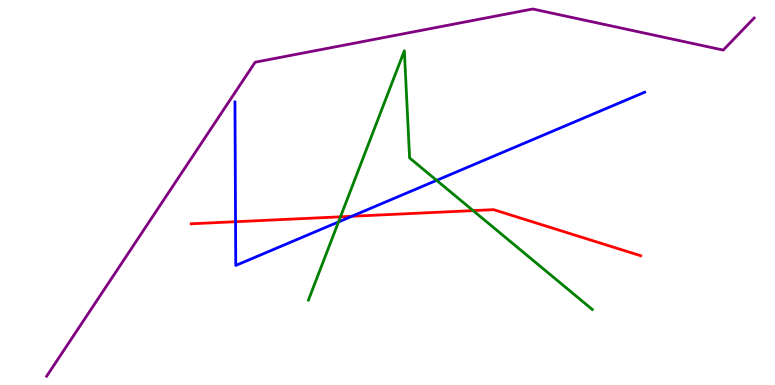[{'lines': ['blue', 'red'], 'intersections': [{'x': 3.04, 'y': 4.24}, {'x': 4.54, 'y': 4.38}]}, {'lines': ['green', 'red'], 'intersections': [{'x': 4.39, 'y': 4.37}, {'x': 6.1, 'y': 4.53}]}, {'lines': ['purple', 'red'], 'intersections': []}, {'lines': ['blue', 'green'], 'intersections': [{'x': 4.37, 'y': 4.24}, {'x': 5.63, 'y': 5.32}]}, {'lines': ['blue', 'purple'], 'intersections': []}, {'lines': ['green', 'purple'], 'intersections': []}]